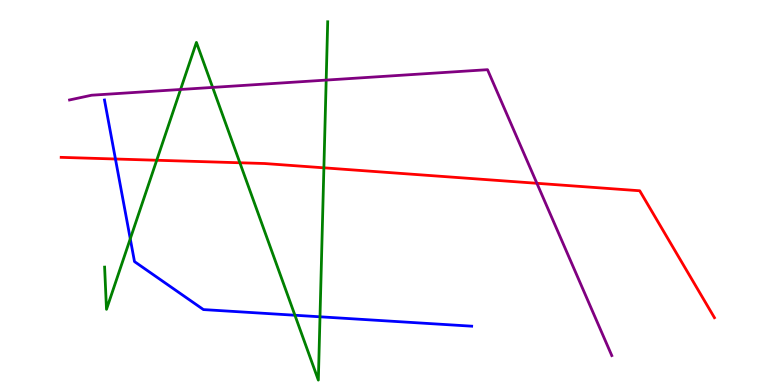[{'lines': ['blue', 'red'], 'intersections': [{'x': 1.49, 'y': 5.87}]}, {'lines': ['green', 'red'], 'intersections': [{'x': 2.02, 'y': 5.84}, {'x': 3.1, 'y': 5.77}, {'x': 4.18, 'y': 5.64}]}, {'lines': ['purple', 'red'], 'intersections': [{'x': 6.93, 'y': 5.24}]}, {'lines': ['blue', 'green'], 'intersections': [{'x': 1.68, 'y': 3.8}, {'x': 3.81, 'y': 1.81}, {'x': 4.13, 'y': 1.77}]}, {'lines': ['blue', 'purple'], 'intersections': []}, {'lines': ['green', 'purple'], 'intersections': [{'x': 2.33, 'y': 7.68}, {'x': 2.74, 'y': 7.73}, {'x': 4.21, 'y': 7.92}]}]